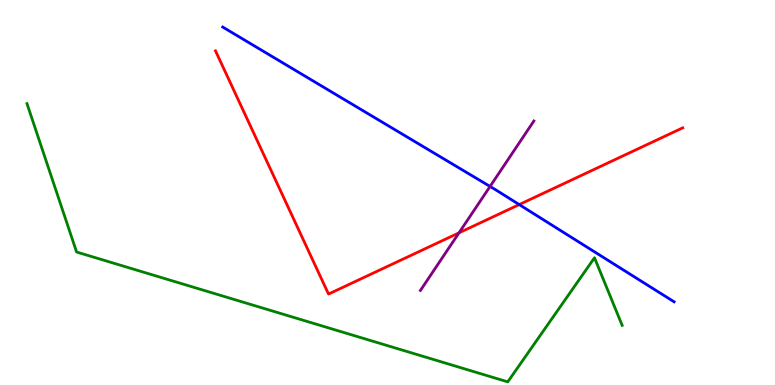[{'lines': ['blue', 'red'], 'intersections': [{'x': 6.7, 'y': 4.69}]}, {'lines': ['green', 'red'], 'intersections': []}, {'lines': ['purple', 'red'], 'intersections': [{'x': 5.92, 'y': 3.95}]}, {'lines': ['blue', 'green'], 'intersections': []}, {'lines': ['blue', 'purple'], 'intersections': [{'x': 6.32, 'y': 5.16}]}, {'lines': ['green', 'purple'], 'intersections': []}]